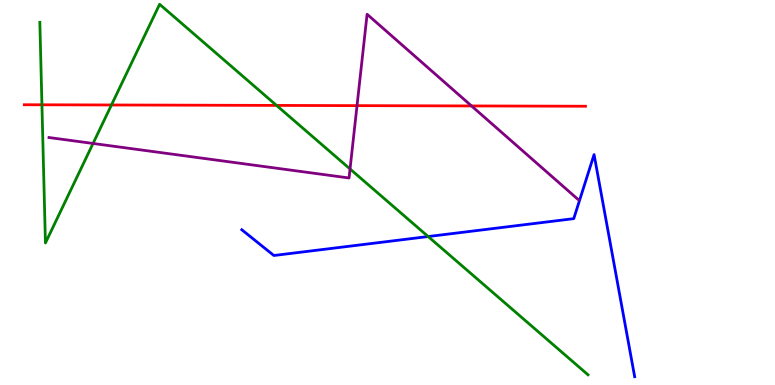[{'lines': ['blue', 'red'], 'intersections': []}, {'lines': ['green', 'red'], 'intersections': [{'x': 0.541, 'y': 7.28}, {'x': 1.44, 'y': 7.27}, {'x': 3.57, 'y': 7.26}]}, {'lines': ['purple', 'red'], 'intersections': [{'x': 4.61, 'y': 7.26}, {'x': 6.08, 'y': 7.25}]}, {'lines': ['blue', 'green'], 'intersections': [{'x': 5.52, 'y': 3.86}]}, {'lines': ['blue', 'purple'], 'intersections': []}, {'lines': ['green', 'purple'], 'intersections': [{'x': 1.2, 'y': 6.27}, {'x': 4.52, 'y': 5.61}]}]